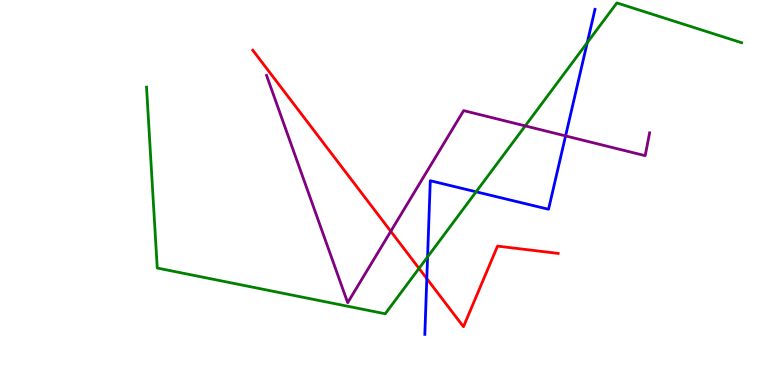[{'lines': ['blue', 'red'], 'intersections': [{'x': 5.51, 'y': 2.76}]}, {'lines': ['green', 'red'], 'intersections': [{'x': 5.41, 'y': 3.03}]}, {'lines': ['purple', 'red'], 'intersections': [{'x': 5.04, 'y': 3.99}]}, {'lines': ['blue', 'green'], 'intersections': [{'x': 5.52, 'y': 3.33}, {'x': 6.14, 'y': 5.02}, {'x': 7.58, 'y': 8.89}]}, {'lines': ['blue', 'purple'], 'intersections': [{'x': 7.3, 'y': 6.47}]}, {'lines': ['green', 'purple'], 'intersections': [{'x': 6.78, 'y': 6.73}]}]